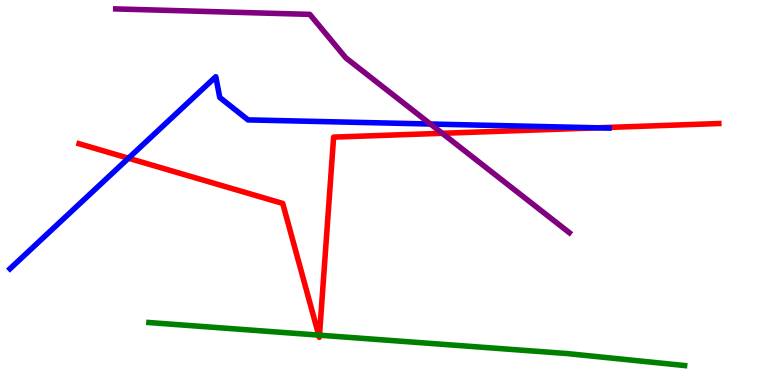[{'lines': ['blue', 'red'], 'intersections': [{'x': 1.66, 'y': 5.89}, {'x': 7.71, 'y': 6.68}]}, {'lines': ['green', 'red'], 'intersections': [{'x': 4.11, 'y': 1.3}, {'x': 4.12, 'y': 1.29}]}, {'lines': ['purple', 'red'], 'intersections': [{'x': 5.71, 'y': 6.54}]}, {'lines': ['blue', 'green'], 'intersections': []}, {'lines': ['blue', 'purple'], 'intersections': [{'x': 5.55, 'y': 6.78}]}, {'lines': ['green', 'purple'], 'intersections': []}]